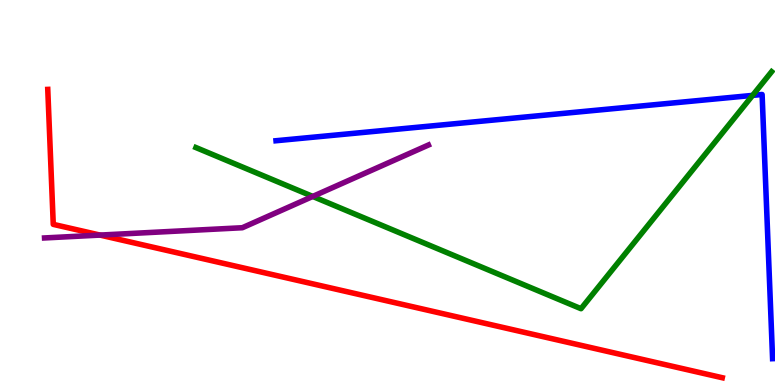[{'lines': ['blue', 'red'], 'intersections': []}, {'lines': ['green', 'red'], 'intersections': []}, {'lines': ['purple', 'red'], 'intersections': [{'x': 1.29, 'y': 3.89}]}, {'lines': ['blue', 'green'], 'intersections': [{'x': 9.71, 'y': 7.52}]}, {'lines': ['blue', 'purple'], 'intersections': []}, {'lines': ['green', 'purple'], 'intersections': [{'x': 4.04, 'y': 4.9}]}]